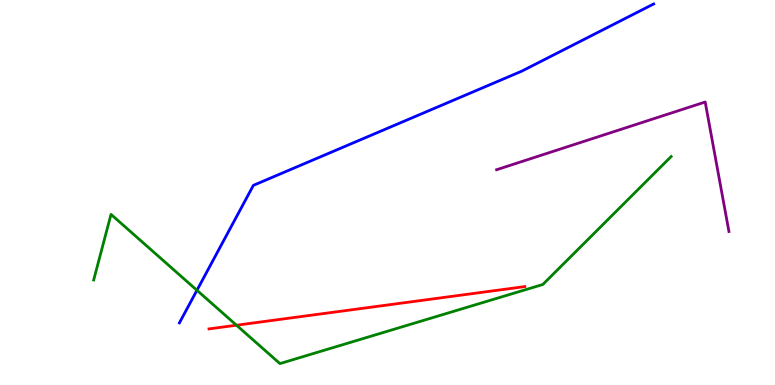[{'lines': ['blue', 'red'], 'intersections': []}, {'lines': ['green', 'red'], 'intersections': [{'x': 3.05, 'y': 1.55}]}, {'lines': ['purple', 'red'], 'intersections': []}, {'lines': ['blue', 'green'], 'intersections': [{'x': 2.54, 'y': 2.46}]}, {'lines': ['blue', 'purple'], 'intersections': []}, {'lines': ['green', 'purple'], 'intersections': []}]